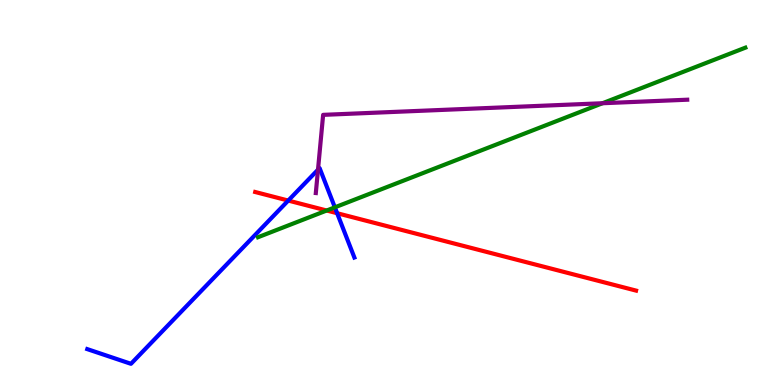[{'lines': ['blue', 'red'], 'intersections': [{'x': 3.72, 'y': 4.79}, {'x': 4.35, 'y': 4.46}]}, {'lines': ['green', 'red'], 'intersections': [{'x': 4.22, 'y': 4.53}]}, {'lines': ['purple', 'red'], 'intersections': []}, {'lines': ['blue', 'green'], 'intersections': [{'x': 4.32, 'y': 4.61}]}, {'lines': ['blue', 'purple'], 'intersections': [{'x': 4.1, 'y': 5.59}]}, {'lines': ['green', 'purple'], 'intersections': [{'x': 7.77, 'y': 7.32}]}]